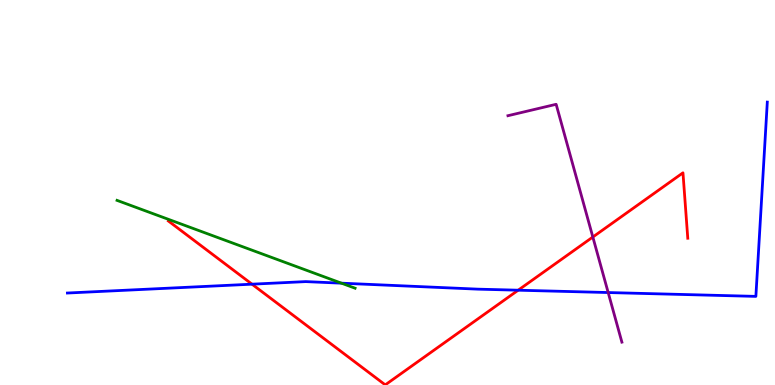[{'lines': ['blue', 'red'], 'intersections': [{'x': 3.25, 'y': 2.62}, {'x': 6.69, 'y': 2.46}]}, {'lines': ['green', 'red'], 'intersections': []}, {'lines': ['purple', 'red'], 'intersections': [{'x': 7.65, 'y': 3.84}]}, {'lines': ['blue', 'green'], 'intersections': [{'x': 4.41, 'y': 2.64}]}, {'lines': ['blue', 'purple'], 'intersections': [{'x': 7.85, 'y': 2.4}]}, {'lines': ['green', 'purple'], 'intersections': []}]